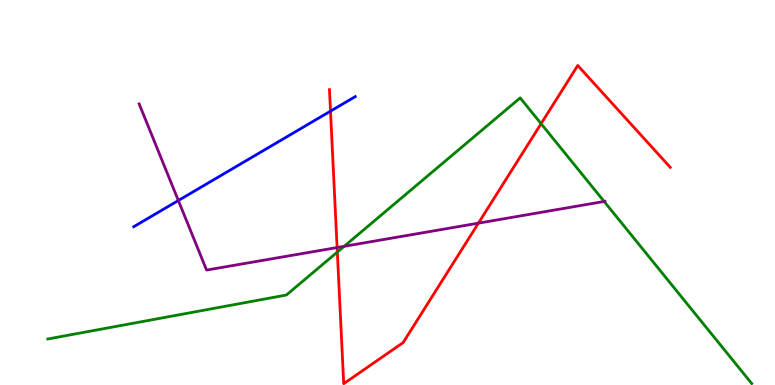[{'lines': ['blue', 'red'], 'intersections': [{'x': 4.26, 'y': 7.11}]}, {'lines': ['green', 'red'], 'intersections': [{'x': 4.35, 'y': 3.45}, {'x': 6.98, 'y': 6.79}]}, {'lines': ['purple', 'red'], 'intersections': [{'x': 4.35, 'y': 3.57}, {'x': 6.17, 'y': 4.2}]}, {'lines': ['blue', 'green'], 'intersections': []}, {'lines': ['blue', 'purple'], 'intersections': [{'x': 2.3, 'y': 4.79}]}, {'lines': ['green', 'purple'], 'intersections': [{'x': 4.44, 'y': 3.6}, {'x': 7.8, 'y': 4.77}]}]